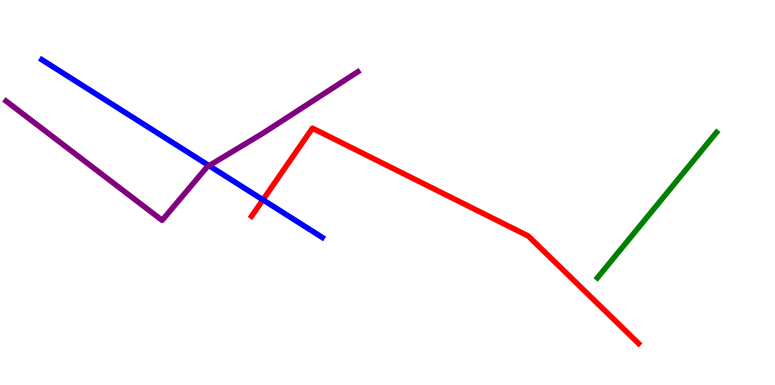[{'lines': ['blue', 'red'], 'intersections': [{'x': 3.39, 'y': 4.81}]}, {'lines': ['green', 'red'], 'intersections': []}, {'lines': ['purple', 'red'], 'intersections': []}, {'lines': ['blue', 'green'], 'intersections': []}, {'lines': ['blue', 'purple'], 'intersections': [{'x': 2.7, 'y': 5.7}]}, {'lines': ['green', 'purple'], 'intersections': []}]